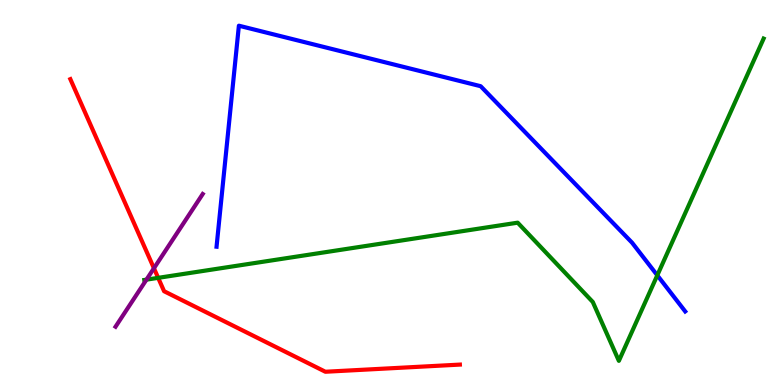[{'lines': ['blue', 'red'], 'intersections': []}, {'lines': ['green', 'red'], 'intersections': [{'x': 2.04, 'y': 2.78}]}, {'lines': ['purple', 'red'], 'intersections': [{'x': 1.99, 'y': 3.03}]}, {'lines': ['blue', 'green'], 'intersections': [{'x': 8.48, 'y': 2.85}]}, {'lines': ['blue', 'purple'], 'intersections': []}, {'lines': ['green', 'purple'], 'intersections': [{'x': 1.89, 'y': 2.74}]}]